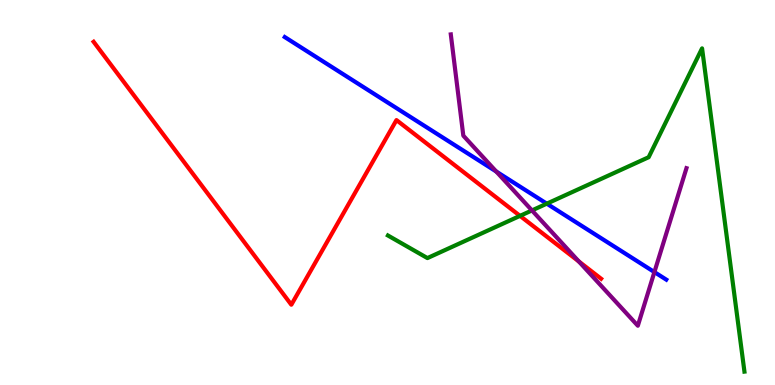[{'lines': ['blue', 'red'], 'intersections': []}, {'lines': ['green', 'red'], 'intersections': [{'x': 6.71, 'y': 4.39}]}, {'lines': ['purple', 'red'], 'intersections': [{'x': 7.47, 'y': 3.21}]}, {'lines': ['blue', 'green'], 'intersections': [{'x': 7.06, 'y': 4.71}]}, {'lines': ['blue', 'purple'], 'intersections': [{'x': 6.4, 'y': 5.54}, {'x': 8.44, 'y': 2.93}]}, {'lines': ['green', 'purple'], 'intersections': [{'x': 6.86, 'y': 4.53}]}]